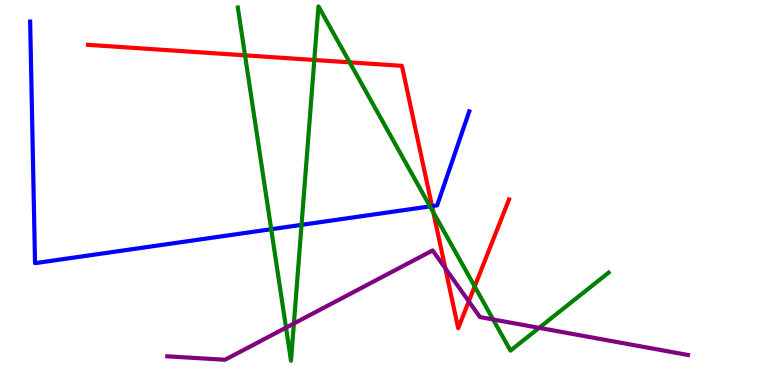[{'lines': ['blue', 'red'], 'intersections': [{'x': 5.57, 'y': 4.65}]}, {'lines': ['green', 'red'], 'intersections': [{'x': 3.16, 'y': 8.56}, {'x': 4.06, 'y': 8.44}, {'x': 4.51, 'y': 8.38}, {'x': 5.59, 'y': 4.49}, {'x': 6.13, 'y': 2.56}]}, {'lines': ['purple', 'red'], 'intersections': [{'x': 5.75, 'y': 3.03}, {'x': 6.05, 'y': 2.17}]}, {'lines': ['blue', 'green'], 'intersections': [{'x': 3.5, 'y': 4.05}, {'x': 3.89, 'y': 4.16}, {'x': 5.55, 'y': 4.64}]}, {'lines': ['blue', 'purple'], 'intersections': []}, {'lines': ['green', 'purple'], 'intersections': [{'x': 3.69, 'y': 1.49}, {'x': 3.79, 'y': 1.6}, {'x': 6.36, 'y': 1.7}, {'x': 6.96, 'y': 1.48}]}]